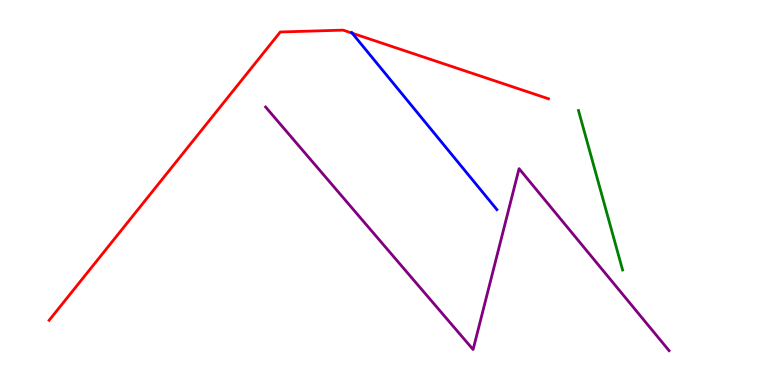[{'lines': ['blue', 'red'], 'intersections': [{'x': 4.54, 'y': 9.14}]}, {'lines': ['green', 'red'], 'intersections': []}, {'lines': ['purple', 'red'], 'intersections': []}, {'lines': ['blue', 'green'], 'intersections': []}, {'lines': ['blue', 'purple'], 'intersections': []}, {'lines': ['green', 'purple'], 'intersections': []}]